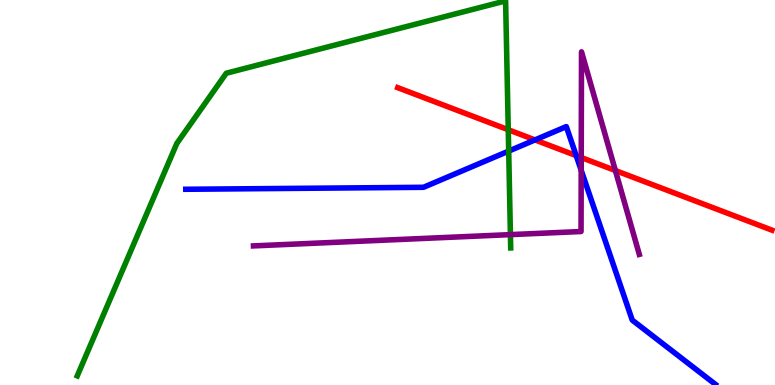[{'lines': ['blue', 'red'], 'intersections': [{'x': 6.9, 'y': 6.37}, {'x': 7.43, 'y': 5.96}]}, {'lines': ['green', 'red'], 'intersections': [{'x': 6.56, 'y': 6.63}]}, {'lines': ['purple', 'red'], 'intersections': [{'x': 7.5, 'y': 5.91}, {'x': 7.94, 'y': 5.57}]}, {'lines': ['blue', 'green'], 'intersections': [{'x': 6.56, 'y': 6.08}]}, {'lines': ['blue', 'purple'], 'intersections': [{'x': 7.5, 'y': 5.58}]}, {'lines': ['green', 'purple'], 'intersections': [{'x': 6.59, 'y': 3.91}]}]